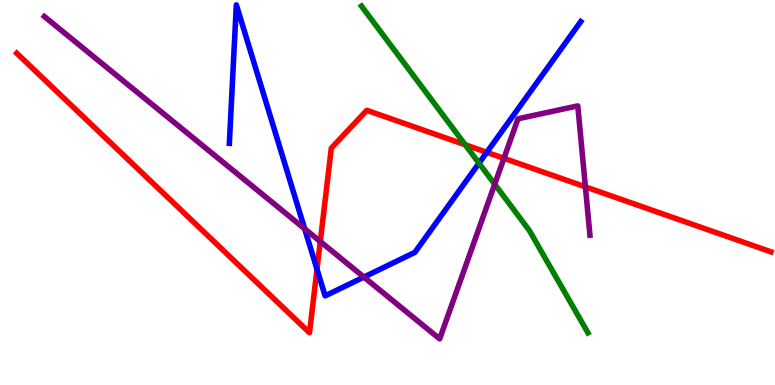[{'lines': ['blue', 'red'], 'intersections': [{'x': 4.09, 'y': 3.01}, {'x': 6.28, 'y': 6.04}]}, {'lines': ['green', 'red'], 'intersections': [{'x': 6.0, 'y': 6.24}]}, {'lines': ['purple', 'red'], 'intersections': [{'x': 4.13, 'y': 3.73}, {'x': 6.5, 'y': 5.89}, {'x': 7.55, 'y': 5.15}]}, {'lines': ['blue', 'green'], 'intersections': [{'x': 6.18, 'y': 5.76}]}, {'lines': ['blue', 'purple'], 'intersections': [{'x': 3.93, 'y': 4.06}, {'x': 4.7, 'y': 2.8}]}, {'lines': ['green', 'purple'], 'intersections': [{'x': 6.38, 'y': 5.22}]}]